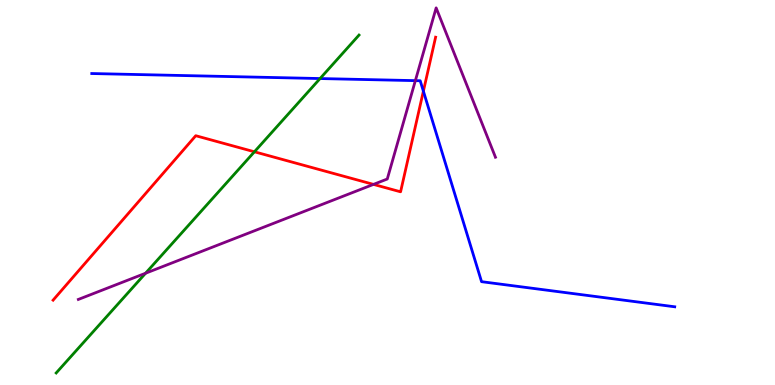[{'lines': ['blue', 'red'], 'intersections': [{'x': 5.46, 'y': 7.63}]}, {'lines': ['green', 'red'], 'intersections': [{'x': 3.28, 'y': 6.06}]}, {'lines': ['purple', 'red'], 'intersections': [{'x': 4.82, 'y': 5.21}]}, {'lines': ['blue', 'green'], 'intersections': [{'x': 4.13, 'y': 7.96}]}, {'lines': ['blue', 'purple'], 'intersections': [{'x': 5.36, 'y': 7.91}]}, {'lines': ['green', 'purple'], 'intersections': [{'x': 1.88, 'y': 2.9}]}]